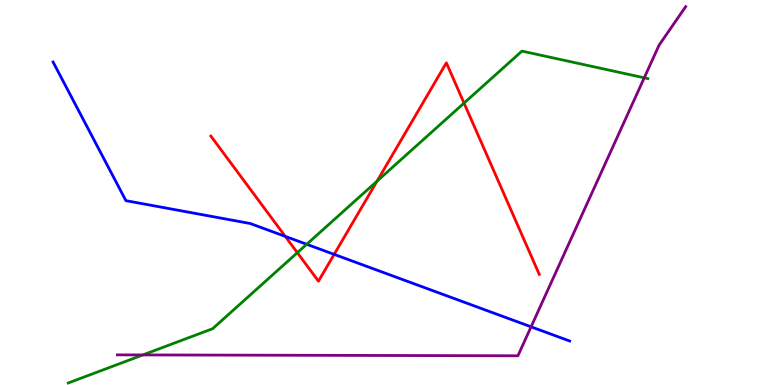[{'lines': ['blue', 'red'], 'intersections': [{'x': 3.68, 'y': 3.86}, {'x': 4.31, 'y': 3.39}]}, {'lines': ['green', 'red'], 'intersections': [{'x': 3.84, 'y': 3.44}, {'x': 4.87, 'y': 5.29}, {'x': 5.99, 'y': 7.32}]}, {'lines': ['purple', 'red'], 'intersections': []}, {'lines': ['blue', 'green'], 'intersections': [{'x': 3.96, 'y': 3.66}]}, {'lines': ['blue', 'purple'], 'intersections': [{'x': 6.85, 'y': 1.51}]}, {'lines': ['green', 'purple'], 'intersections': [{'x': 1.84, 'y': 0.781}, {'x': 8.31, 'y': 7.98}]}]